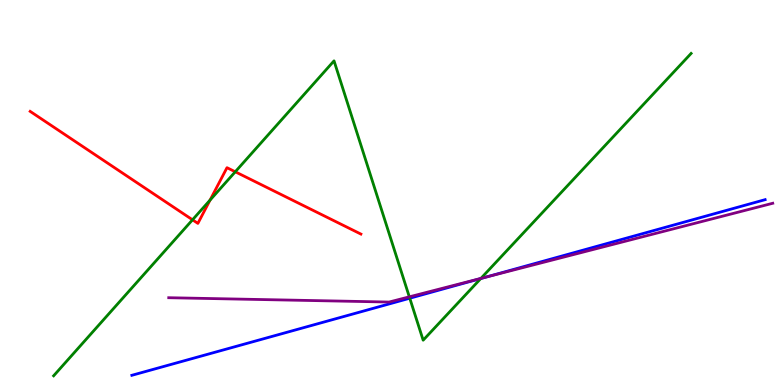[{'lines': ['blue', 'red'], 'intersections': []}, {'lines': ['green', 'red'], 'intersections': [{'x': 2.48, 'y': 4.29}, {'x': 2.71, 'y': 4.8}, {'x': 3.04, 'y': 5.54}]}, {'lines': ['purple', 'red'], 'intersections': []}, {'lines': ['blue', 'green'], 'intersections': [{'x': 5.29, 'y': 2.25}, {'x': 6.2, 'y': 2.77}]}, {'lines': ['blue', 'purple'], 'intersections': [{'x': 6.26, 'y': 2.8}]}, {'lines': ['green', 'purple'], 'intersections': [{'x': 5.28, 'y': 2.29}, {'x': 6.21, 'y': 2.77}]}]